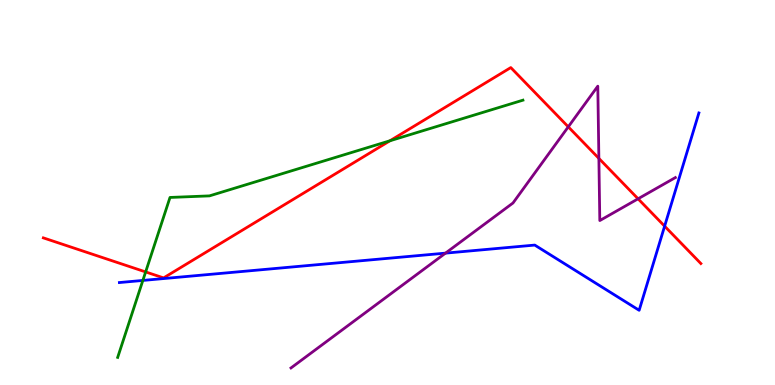[{'lines': ['blue', 'red'], 'intersections': [{'x': 8.58, 'y': 4.13}]}, {'lines': ['green', 'red'], 'intersections': [{'x': 1.88, 'y': 2.94}, {'x': 5.03, 'y': 6.34}]}, {'lines': ['purple', 'red'], 'intersections': [{'x': 7.33, 'y': 6.71}, {'x': 7.73, 'y': 5.89}, {'x': 8.23, 'y': 4.84}]}, {'lines': ['blue', 'green'], 'intersections': [{'x': 1.84, 'y': 2.72}]}, {'lines': ['blue', 'purple'], 'intersections': [{'x': 5.75, 'y': 3.43}]}, {'lines': ['green', 'purple'], 'intersections': []}]